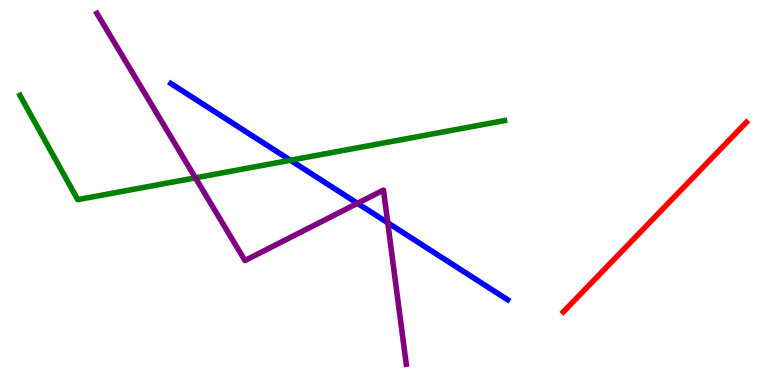[{'lines': ['blue', 'red'], 'intersections': []}, {'lines': ['green', 'red'], 'intersections': []}, {'lines': ['purple', 'red'], 'intersections': []}, {'lines': ['blue', 'green'], 'intersections': [{'x': 3.75, 'y': 5.84}]}, {'lines': ['blue', 'purple'], 'intersections': [{'x': 4.61, 'y': 4.72}, {'x': 5.0, 'y': 4.21}]}, {'lines': ['green', 'purple'], 'intersections': [{'x': 2.52, 'y': 5.38}]}]